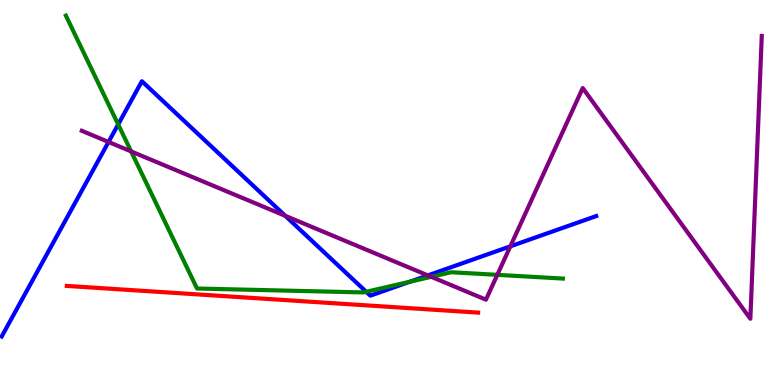[{'lines': ['blue', 'red'], 'intersections': []}, {'lines': ['green', 'red'], 'intersections': []}, {'lines': ['purple', 'red'], 'intersections': []}, {'lines': ['blue', 'green'], 'intersections': [{'x': 1.52, 'y': 6.77}, {'x': 4.73, 'y': 2.42}, {'x': 5.29, 'y': 2.68}]}, {'lines': ['blue', 'purple'], 'intersections': [{'x': 1.4, 'y': 6.31}, {'x': 3.68, 'y': 4.39}, {'x': 5.52, 'y': 2.85}, {'x': 6.59, 'y': 3.6}]}, {'lines': ['green', 'purple'], 'intersections': [{'x': 1.69, 'y': 6.07}, {'x': 5.56, 'y': 2.81}, {'x': 6.42, 'y': 2.86}]}]